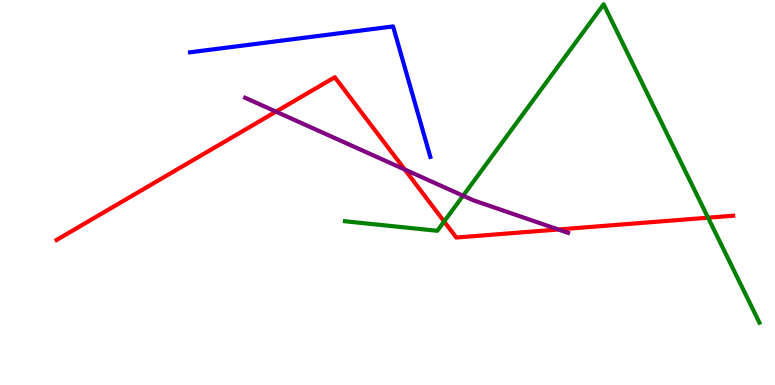[{'lines': ['blue', 'red'], 'intersections': []}, {'lines': ['green', 'red'], 'intersections': [{'x': 5.73, 'y': 4.25}, {'x': 9.14, 'y': 4.35}]}, {'lines': ['purple', 'red'], 'intersections': [{'x': 3.56, 'y': 7.1}, {'x': 5.22, 'y': 5.6}, {'x': 7.2, 'y': 4.04}]}, {'lines': ['blue', 'green'], 'intersections': []}, {'lines': ['blue', 'purple'], 'intersections': []}, {'lines': ['green', 'purple'], 'intersections': [{'x': 5.98, 'y': 4.92}]}]